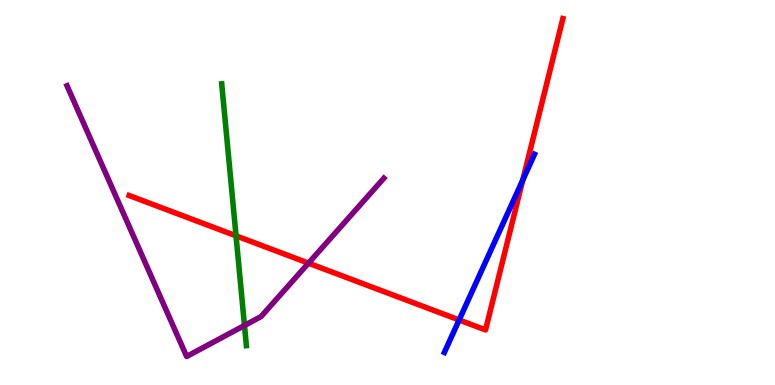[{'lines': ['blue', 'red'], 'intersections': [{'x': 5.92, 'y': 1.69}, {'x': 6.75, 'y': 5.32}]}, {'lines': ['green', 'red'], 'intersections': [{'x': 3.05, 'y': 3.87}]}, {'lines': ['purple', 'red'], 'intersections': [{'x': 3.98, 'y': 3.17}]}, {'lines': ['blue', 'green'], 'intersections': []}, {'lines': ['blue', 'purple'], 'intersections': []}, {'lines': ['green', 'purple'], 'intersections': [{'x': 3.15, 'y': 1.55}]}]